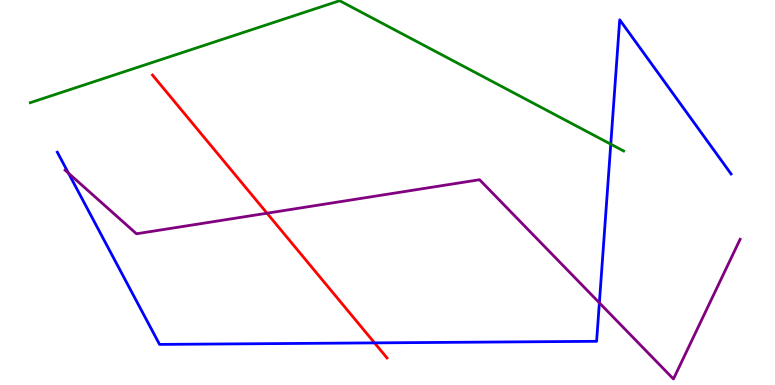[{'lines': ['blue', 'red'], 'intersections': [{'x': 4.83, 'y': 1.09}]}, {'lines': ['green', 'red'], 'intersections': []}, {'lines': ['purple', 'red'], 'intersections': [{'x': 3.45, 'y': 4.46}]}, {'lines': ['blue', 'green'], 'intersections': [{'x': 7.88, 'y': 6.26}]}, {'lines': ['blue', 'purple'], 'intersections': [{'x': 0.884, 'y': 5.5}, {'x': 7.73, 'y': 2.13}]}, {'lines': ['green', 'purple'], 'intersections': []}]